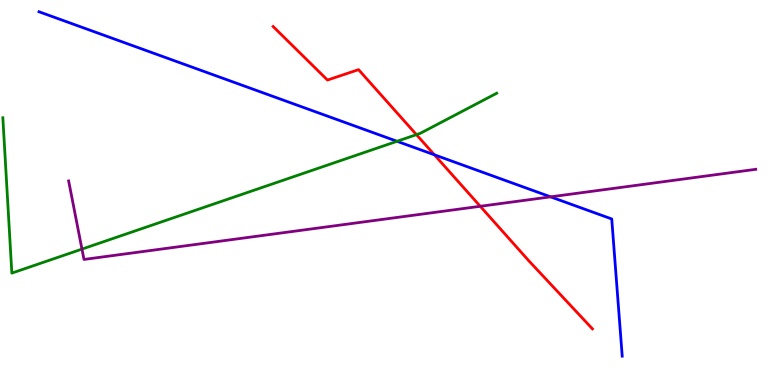[{'lines': ['blue', 'red'], 'intersections': [{'x': 5.61, 'y': 5.98}]}, {'lines': ['green', 'red'], 'intersections': [{'x': 5.37, 'y': 6.5}]}, {'lines': ['purple', 'red'], 'intersections': [{'x': 6.2, 'y': 4.64}]}, {'lines': ['blue', 'green'], 'intersections': [{'x': 5.12, 'y': 6.33}]}, {'lines': ['blue', 'purple'], 'intersections': [{'x': 7.1, 'y': 4.89}]}, {'lines': ['green', 'purple'], 'intersections': [{'x': 1.06, 'y': 3.53}]}]